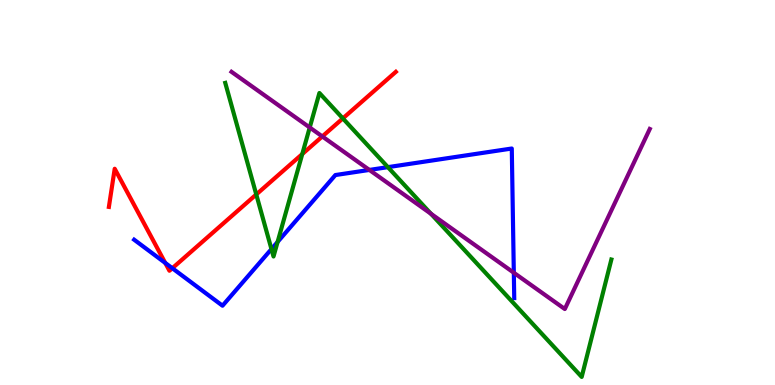[{'lines': ['blue', 'red'], 'intersections': [{'x': 2.13, 'y': 3.17}, {'x': 2.22, 'y': 3.03}]}, {'lines': ['green', 'red'], 'intersections': [{'x': 3.31, 'y': 4.95}, {'x': 3.9, 'y': 6.0}, {'x': 4.42, 'y': 6.92}]}, {'lines': ['purple', 'red'], 'intersections': [{'x': 4.16, 'y': 6.46}]}, {'lines': ['blue', 'green'], 'intersections': [{'x': 3.5, 'y': 3.53}, {'x': 3.58, 'y': 3.72}, {'x': 5.01, 'y': 5.66}]}, {'lines': ['blue', 'purple'], 'intersections': [{'x': 4.77, 'y': 5.59}, {'x': 6.63, 'y': 2.92}]}, {'lines': ['green', 'purple'], 'intersections': [{'x': 4.0, 'y': 6.69}, {'x': 5.56, 'y': 4.45}]}]